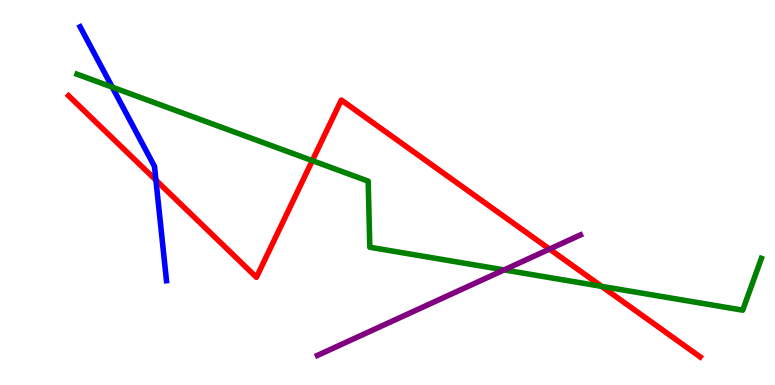[{'lines': ['blue', 'red'], 'intersections': [{'x': 2.01, 'y': 5.32}]}, {'lines': ['green', 'red'], 'intersections': [{'x': 4.03, 'y': 5.83}, {'x': 7.76, 'y': 2.56}]}, {'lines': ['purple', 'red'], 'intersections': [{'x': 7.09, 'y': 3.53}]}, {'lines': ['blue', 'green'], 'intersections': [{'x': 1.45, 'y': 7.74}]}, {'lines': ['blue', 'purple'], 'intersections': []}, {'lines': ['green', 'purple'], 'intersections': [{'x': 6.5, 'y': 2.99}]}]